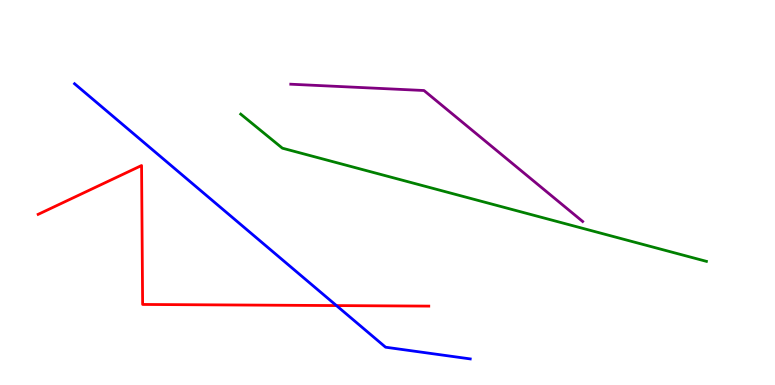[{'lines': ['blue', 'red'], 'intersections': [{'x': 4.34, 'y': 2.06}]}, {'lines': ['green', 'red'], 'intersections': []}, {'lines': ['purple', 'red'], 'intersections': []}, {'lines': ['blue', 'green'], 'intersections': []}, {'lines': ['blue', 'purple'], 'intersections': []}, {'lines': ['green', 'purple'], 'intersections': []}]